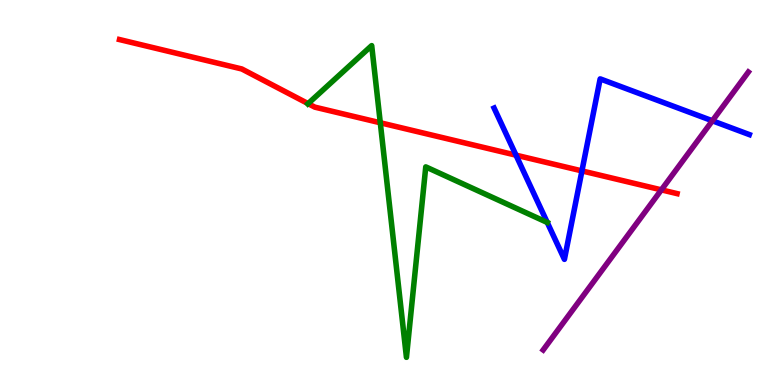[{'lines': ['blue', 'red'], 'intersections': [{'x': 6.66, 'y': 5.97}, {'x': 7.51, 'y': 5.56}]}, {'lines': ['green', 'red'], 'intersections': [{'x': 3.98, 'y': 7.31}, {'x': 4.91, 'y': 6.81}]}, {'lines': ['purple', 'red'], 'intersections': [{'x': 8.53, 'y': 5.07}]}, {'lines': ['blue', 'green'], 'intersections': [{'x': 7.06, 'y': 4.22}]}, {'lines': ['blue', 'purple'], 'intersections': [{'x': 9.19, 'y': 6.86}]}, {'lines': ['green', 'purple'], 'intersections': []}]